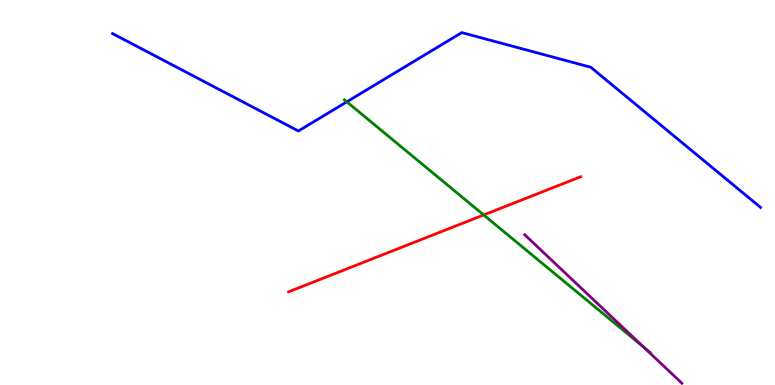[{'lines': ['blue', 'red'], 'intersections': []}, {'lines': ['green', 'red'], 'intersections': [{'x': 6.24, 'y': 4.42}]}, {'lines': ['purple', 'red'], 'intersections': []}, {'lines': ['blue', 'green'], 'intersections': [{'x': 4.48, 'y': 7.35}]}, {'lines': ['blue', 'purple'], 'intersections': []}, {'lines': ['green', 'purple'], 'intersections': [{'x': 8.31, 'y': 0.98}]}]